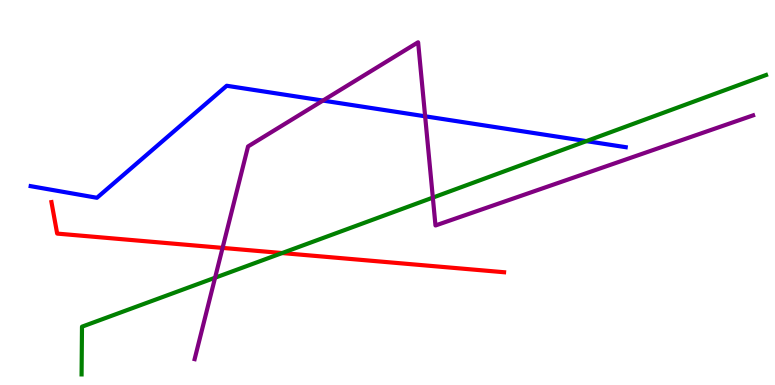[{'lines': ['blue', 'red'], 'intersections': []}, {'lines': ['green', 'red'], 'intersections': [{'x': 3.64, 'y': 3.43}]}, {'lines': ['purple', 'red'], 'intersections': [{'x': 2.87, 'y': 3.56}]}, {'lines': ['blue', 'green'], 'intersections': [{'x': 7.57, 'y': 6.33}]}, {'lines': ['blue', 'purple'], 'intersections': [{'x': 4.17, 'y': 7.39}, {'x': 5.49, 'y': 6.98}]}, {'lines': ['green', 'purple'], 'intersections': [{'x': 2.78, 'y': 2.79}, {'x': 5.58, 'y': 4.87}]}]